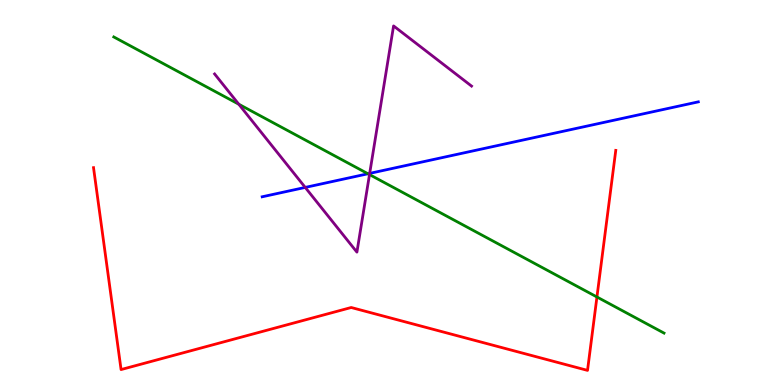[{'lines': ['blue', 'red'], 'intersections': []}, {'lines': ['green', 'red'], 'intersections': [{'x': 7.7, 'y': 2.29}]}, {'lines': ['purple', 'red'], 'intersections': []}, {'lines': ['blue', 'green'], 'intersections': [{'x': 4.75, 'y': 5.49}]}, {'lines': ['blue', 'purple'], 'intersections': [{'x': 3.94, 'y': 5.13}, {'x': 4.77, 'y': 5.5}]}, {'lines': ['green', 'purple'], 'intersections': [{'x': 3.08, 'y': 7.29}, {'x': 4.77, 'y': 5.47}]}]